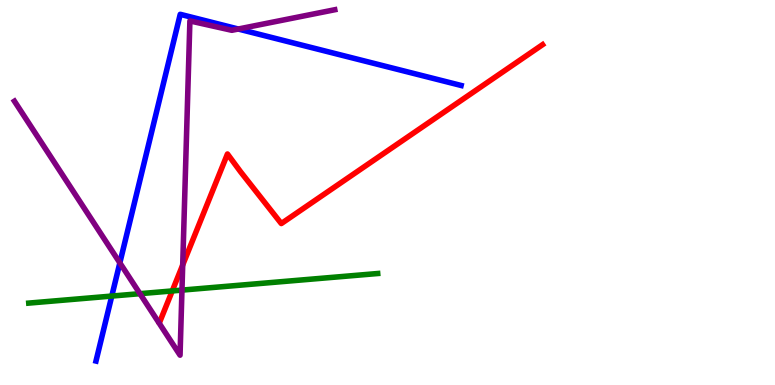[{'lines': ['blue', 'red'], 'intersections': []}, {'lines': ['green', 'red'], 'intersections': [{'x': 2.22, 'y': 2.44}]}, {'lines': ['purple', 'red'], 'intersections': [{'x': 2.36, 'y': 3.12}]}, {'lines': ['blue', 'green'], 'intersections': [{'x': 1.44, 'y': 2.31}]}, {'lines': ['blue', 'purple'], 'intersections': [{'x': 1.55, 'y': 3.17}, {'x': 3.07, 'y': 9.25}]}, {'lines': ['green', 'purple'], 'intersections': [{'x': 1.81, 'y': 2.37}, {'x': 2.35, 'y': 2.46}]}]